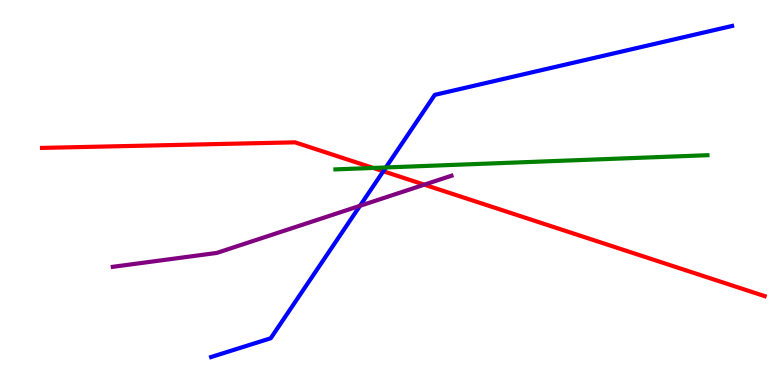[{'lines': ['blue', 'red'], 'intersections': [{'x': 4.95, 'y': 5.55}]}, {'lines': ['green', 'red'], 'intersections': [{'x': 4.82, 'y': 5.64}]}, {'lines': ['purple', 'red'], 'intersections': [{'x': 5.47, 'y': 5.2}]}, {'lines': ['blue', 'green'], 'intersections': [{'x': 4.98, 'y': 5.65}]}, {'lines': ['blue', 'purple'], 'intersections': [{'x': 4.64, 'y': 4.65}]}, {'lines': ['green', 'purple'], 'intersections': []}]